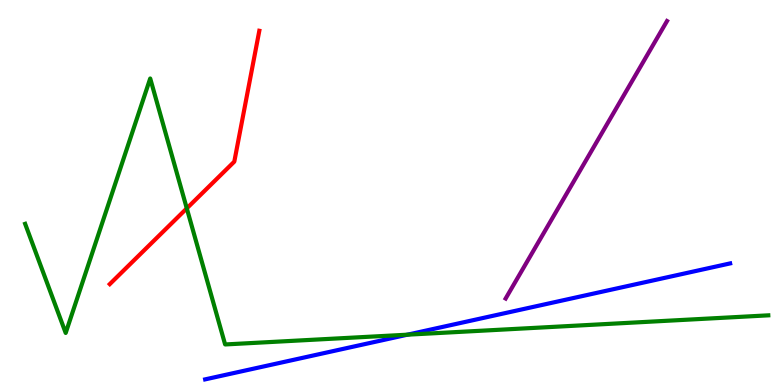[{'lines': ['blue', 'red'], 'intersections': []}, {'lines': ['green', 'red'], 'intersections': [{'x': 2.41, 'y': 4.59}]}, {'lines': ['purple', 'red'], 'intersections': []}, {'lines': ['blue', 'green'], 'intersections': [{'x': 5.26, 'y': 1.31}]}, {'lines': ['blue', 'purple'], 'intersections': []}, {'lines': ['green', 'purple'], 'intersections': []}]